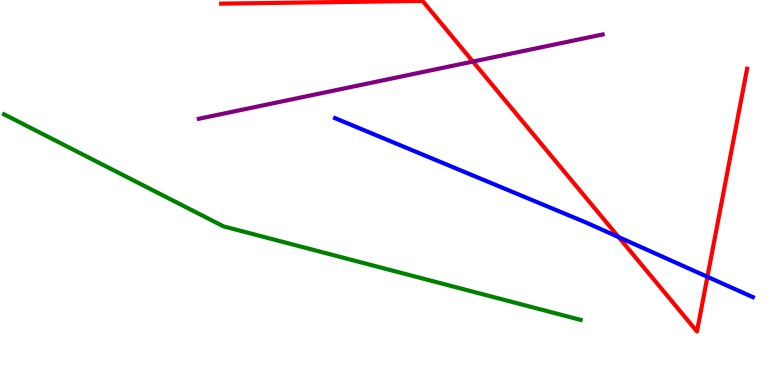[{'lines': ['blue', 'red'], 'intersections': [{'x': 7.98, 'y': 3.84}, {'x': 9.13, 'y': 2.81}]}, {'lines': ['green', 'red'], 'intersections': []}, {'lines': ['purple', 'red'], 'intersections': [{'x': 6.1, 'y': 8.4}]}, {'lines': ['blue', 'green'], 'intersections': []}, {'lines': ['blue', 'purple'], 'intersections': []}, {'lines': ['green', 'purple'], 'intersections': []}]